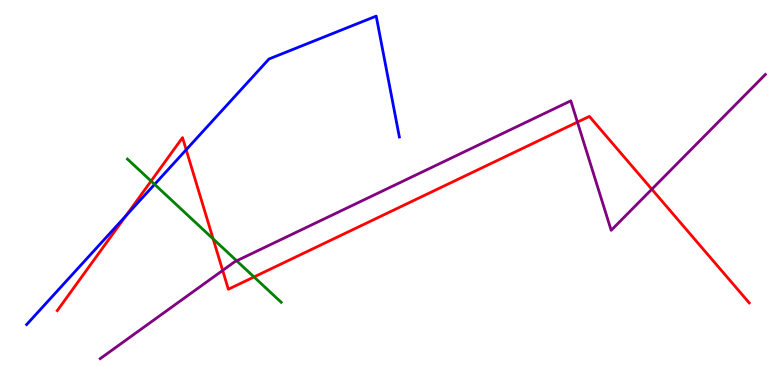[{'lines': ['blue', 'red'], 'intersections': [{'x': 1.63, 'y': 4.4}, {'x': 2.4, 'y': 6.11}]}, {'lines': ['green', 'red'], 'intersections': [{'x': 1.95, 'y': 5.3}, {'x': 2.75, 'y': 3.8}, {'x': 3.28, 'y': 2.81}]}, {'lines': ['purple', 'red'], 'intersections': [{'x': 2.87, 'y': 2.98}, {'x': 7.45, 'y': 6.83}, {'x': 8.41, 'y': 5.08}]}, {'lines': ['blue', 'green'], 'intersections': [{'x': 1.99, 'y': 5.21}]}, {'lines': ['blue', 'purple'], 'intersections': []}, {'lines': ['green', 'purple'], 'intersections': [{'x': 3.05, 'y': 3.23}]}]